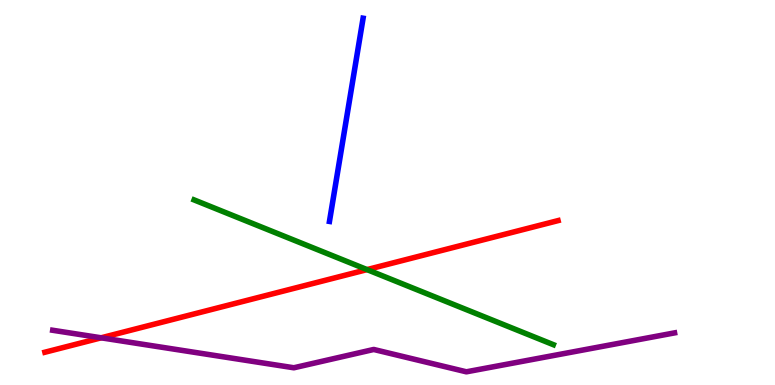[{'lines': ['blue', 'red'], 'intersections': []}, {'lines': ['green', 'red'], 'intersections': [{'x': 4.74, 'y': 3.0}]}, {'lines': ['purple', 'red'], 'intersections': [{'x': 1.31, 'y': 1.23}]}, {'lines': ['blue', 'green'], 'intersections': []}, {'lines': ['blue', 'purple'], 'intersections': []}, {'lines': ['green', 'purple'], 'intersections': []}]